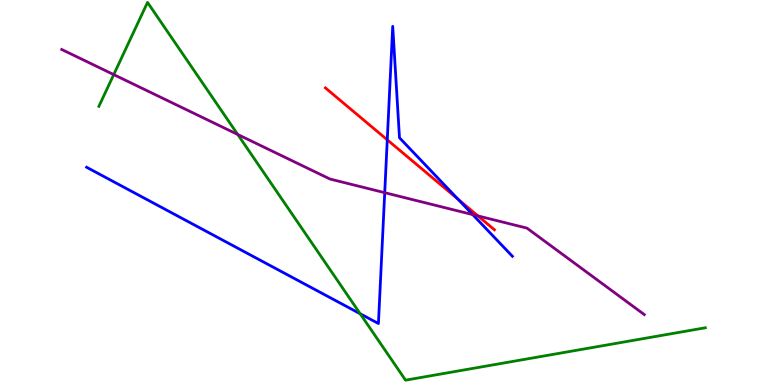[{'lines': ['blue', 'red'], 'intersections': [{'x': 5.0, 'y': 6.37}, {'x': 5.91, 'y': 4.83}]}, {'lines': ['green', 'red'], 'intersections': []}, {'lines': ['purple', 'red'], 'intersections': [{'x': 6.17, 'y': 4.39}]}, {'lines': ['blue', 'green'], 'intersections': [{'x': 4.65, 'y': 1.85}]}, {'lines': ['blue', 'purple'], 'intersections': [{'x': 4.96, 'y': 5.0}, {'x': 6.1, 'y': 4.43}]}, {'lines': ['green', 'purple'], 'intersections': [{'x': 1.47, 'y': 8.06}, {'x': 3.07, 'y': 6.51}]}]